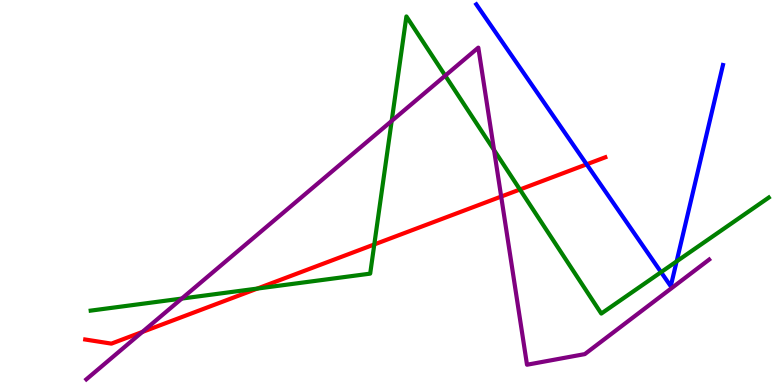[{'lines': ['blue', 'red'], 'intersections': [{'x': 7.57, 'y': 5.73}]}, {'lines': ['green', 'red'], 'intersections': [{'x': 3.32, 'y': 2.5}, {'x': 4.83, 'y': 3.65}, {'x': 6.71, 'y': 5.08}]}, {'lines': ['purple', 'red'], 'intersections': [{'x': 1.84, 'y': 1.38}, {'x': 6.47, 'y': 4.89}]}, {'lines': ['blue', 'green'], 'intersections': [{'x': 8.53, 'y': 2.93}, {'x': 8.73, 'y': 3.21}]}, {'lines': ['blue', 'purple'], 'intersections': []}, {'lines': ['green', 'purple'], 'intersections': [{'x': 2.35, 'y': 2.24}, {'x': 5.05, 'y': 6.86}, {'x': 5.74, 'y': 8.04}, {'x': 6.37, 'y': 6.1}]}]